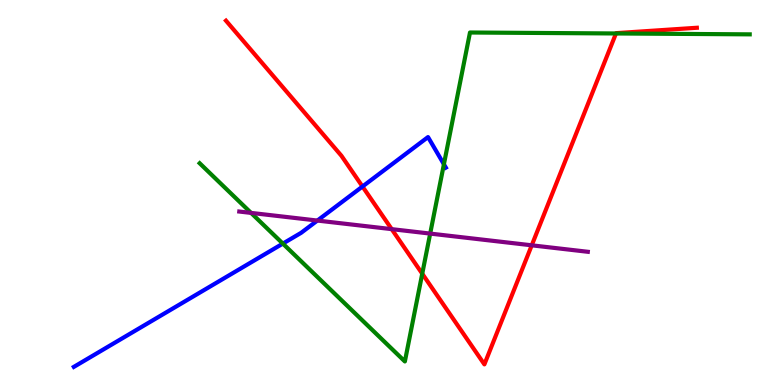[{'lines': ['blue', 'red'], 'intersections': [{'x': 4.68, 'y': 5.16}]}, {'lines': ['green', 'red'], 'intersections': [{'x': 5.45, 'y': 2.89}, {'x': 7.95, 'y': 9.13}]}, {'lines': ['purple', 'red'], 'intersections': [{'x': 5.05, 'y': 4.05}, {'x': 6.86, 'y': 3.63}]}, {'lines': ['blue', 'green'], 'intersections': [{'x': 3.65, 'y': 3.67}, {'x': 5.73, 'y': 5.73}]}, {'lines': ['blue', 'purple'], 'intersections': [{'x': 4.1, 'y': 4.27}]}, {'lines': ['green', 'purple'], 'intersections': [{'x': 3.24, 'y': 4.47}, {'x': 5.55, 'y': 3.93}]}]